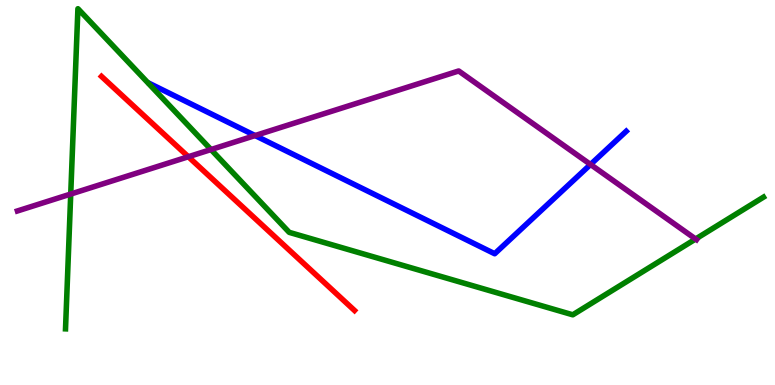[{'lines': ['blue', 'red'], 'intersections': []}, {'lines': ['green', 'red'], 'intersections': []}, {'lines': ['purple', 'red'], 'intersections': [{'x': 2.43, 'y': 5.93}]}, {'lines': ['blue', 'green'], 'intersections': []}, {'lines': ['blue', 'purple'], 'intersections': [{'x': 3.29, 'y': 6.48}, {'x': 7.62, 'y': 5.73}]}, {'lines': ['green', 'purple'], 'intersections': [{'x': 0.913, 'y': 4.96}, {'x': 2.72, 'y': 6.12}, {'x': 8.98, 'y': 3.79}]}]